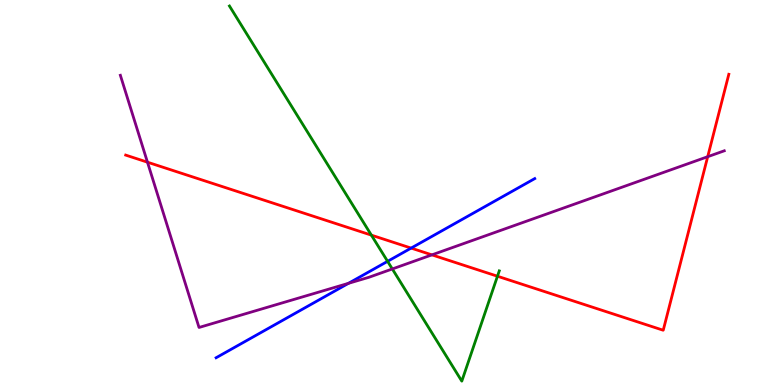[{'lines': ['blue', 'red'], 'intersections': [{'x': 5.3, 'y': 3.56}]}, {'lines': ['green', 'red'], 'intersections': [{'x': 4.79, 'y': 3.89}, {'x': 6.42, 'y': 2.83}]}, {'lines': ['purple', 'red'], 'intersections': [{'x': 1.9, 'y': 5.79}, {'x': 5.57, 'y': 3.38}, {'x': 9.13, 'y': 5.93}]}, {'lines': ['blue', 'green'], 'intersections': [{'x': 5.0, 'y': 3.21}]}, {'lines': ['blue', 'purple'], 'intersections': [{'x': 4.5, 'y': 2.64}]}, {'lines': ['green', 'purple'], 'intersections': [{'x': 5.06, 'y': 3.01}]}]